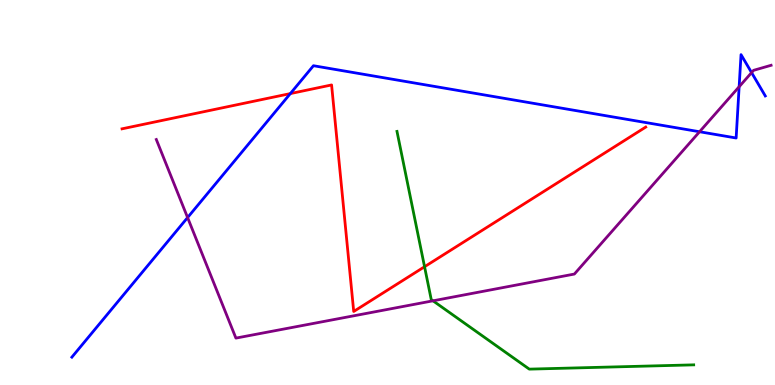[{'lines': ['blue', 'red'], 'intersections': [{'x': 3.75, 'y': 7.57}]}, {'lines': ['green', 'red'], 'intersections': [{'x': 5.48, 'y': 3.07}]}, {'lines': ['purple', 'red'], 'intersections': []}, {'lines': ['blue', 'green'], 'intersections': []}, {'lines': ['blue', 'purple'], 'intersections': [{'x': 2.42, 'y': 4.35}, {'x': 9.03, 'y': 6.58}, {'x': 9.54, 'y': 7.75}, {'x': 9.7, 'y': 8.11}]}, {'lines': ['green', 'purple'], 'intersections': [{'x': 5.59, 'y': 2.19}]}]